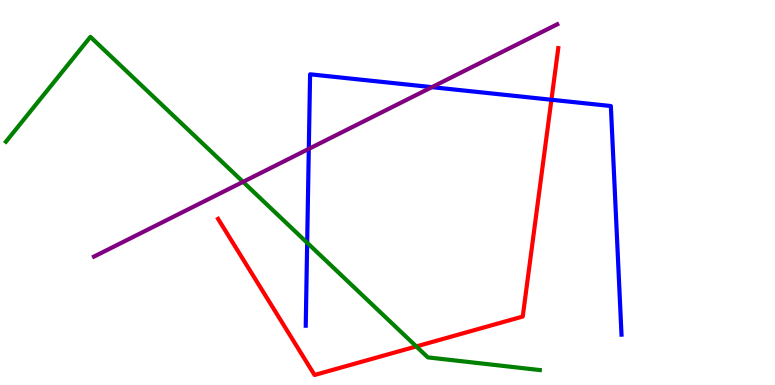[{'lines': ['blue', 'red'], 'intersections': [{'x': 7.12, 'y': 7.41}]}, {'lines': ['green', 'red'], 'intersections': [{'x': 5.37, 'y': 1.0}]}, {'lines': ['purple', 'red'], 'intersections': []}, {'lines': ['blue', 'green'], 'intersections': [{'x': 3.96, 'y': 3.69}]}, {'lines': ['blue', 'purple'], 'intersections': [{'x': 3.98, 'y': 6.13}, {'x': 5.57, 'y': 7.74}]}, {'lines': ['green', 'purple'], 'intersections': [{'x': 3.14, 'y': 5.28}]}]